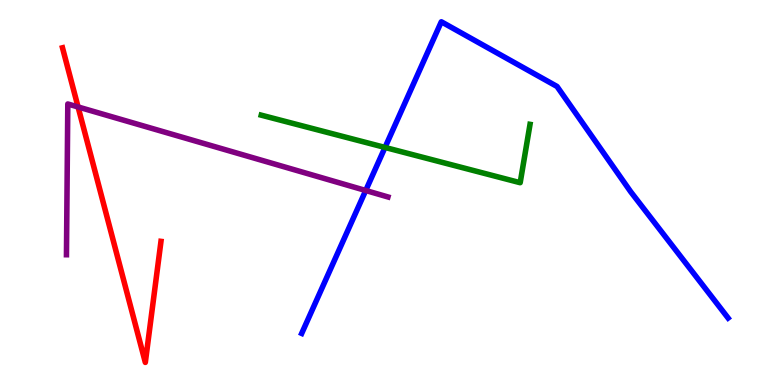[{'lines': ['blue', 'red'], 'intersections': []}, {'lines': ['green', 'red'], 'intersections': []}, {'lines': ['purple', 'red'], 'intersections': [{'x': 1.01, 'y': 7.22}]}, {'lines': ['blue', 'green'], 'intersections': [{'x': 4.97, 'y': 6.17}]}, {'lines': ['blue', 'purple'], 'intersections': [{'x': 4.72, 'y': 5.05}]}, {'lines': ['green', 'purple'], 'intersections': []}]